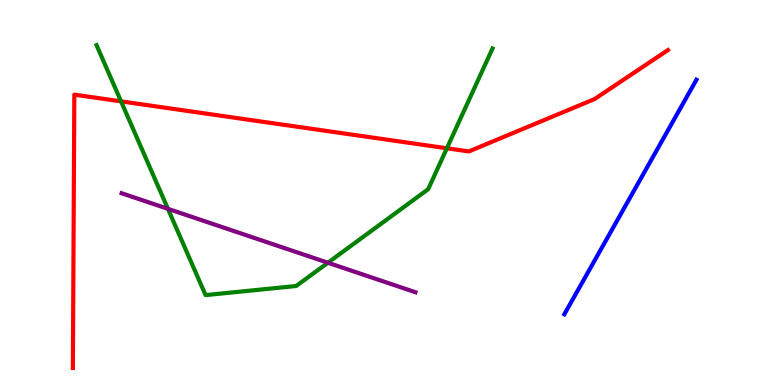[{'lines': ['blue', 'red'], 'intersections': []}, {'lines': ['green', 'red'], 'intersections': [{'x': 1.56, 'y': 7.37}, {'x': 5.77, 'y': 6.15}]}, {'lines': ['purple', 'red'], 'intersections': []}, {'lines': ['blue', 'green'], 'intersections': []}, {'lines': ['blue', 'purple'], 'intersections': []}, {'lines': ['green', 'purple'], 'intersections': [{'x': 2.17, 'y': 4.58}, {'x': 4.23, 'y': 3.18}]}]